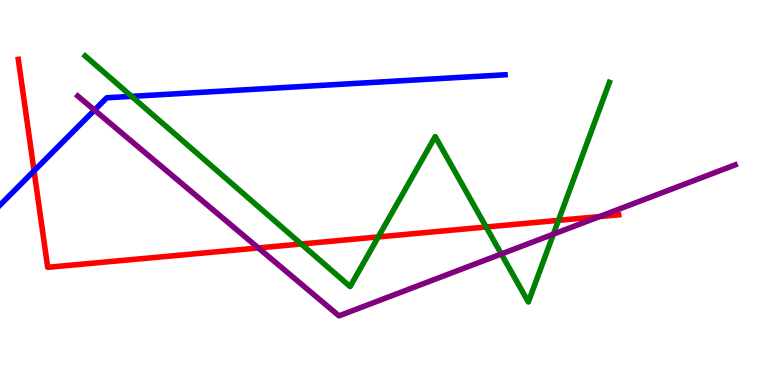[{'lines': ['blue', 'red'], 'intersections': [{'x': 0.439, 'y': 5.56}]}, {'lines': ['green', 'red'], 'intersections': [{'x': 3.89, 'y': 3.66}, {'x': 4.88, 'y': 3.85}, {'x': 6.27, 'y': 4.1}, {'x': 7.21, 'y': 4.28}]}, {'lines': ['purple', 'red'], 'intersections': [{'x': 3.33, 'y': 3.56}, {'x': 7.73, 'y': 4.37}]}, {'lines': ['blue', 'green'], 'intersections': [{'x': 1.7, 'y': 7.5}]}, {'lines': ['blue', 'purple'], 'intersections': [{'x': 1.22, 'y': 7.14}]}, {'lines': ['green', 'purple'], 'intersections': [{'x': 6.47, 'y': 3.4}, {'x': 7.14, 'y': 3.92}]}]